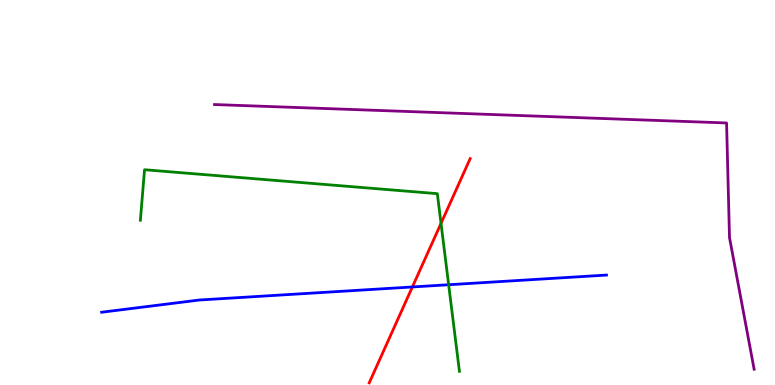[{'lines': ['blue', 'red'], 'intersections': [{'x': 5.32, 'y': 2.55}]}, {'lines': ['green', 'red'], 'intersections': [{'x': 5.69, 'y': 4.2}]}, {'lines': ['purple', 'red'], 'intersections': []}, {'lines': ['blue', 'green'], 'intersections': [{'x': 5.79, 'y': 2.6}]}, {'lines': ['blue', 'purple'], 'intersections': []}, {'lines': ['green', 'purple'], 'intersections': []}]